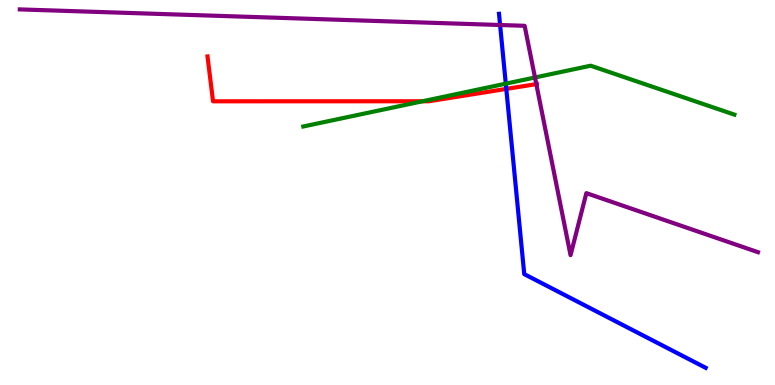[{'lines': ['blue', 'red'], 'intersections': [{'x': 6.53, 'y': 7.69}]}, {'lines': ['green', 'red'], 'intersections': [{'x': 5.45, 'y': 7.37}]}, {'lines': ['purple', 'red'], 'intersections': [{'x': 6.92, 'y': 7.82}]}, {'lines': ['blue', 'green'], 'intersections': [{'x': 6.53, 'y': 7.83}]}, {'lines': ['blue', 'purple'], 'intersections': [{'x': 6.45, 'y': 9.35}]}, {'lines': ['green', 'purple'], 'intersections': [{'x': 6.9, 'y': 7.99}]}]